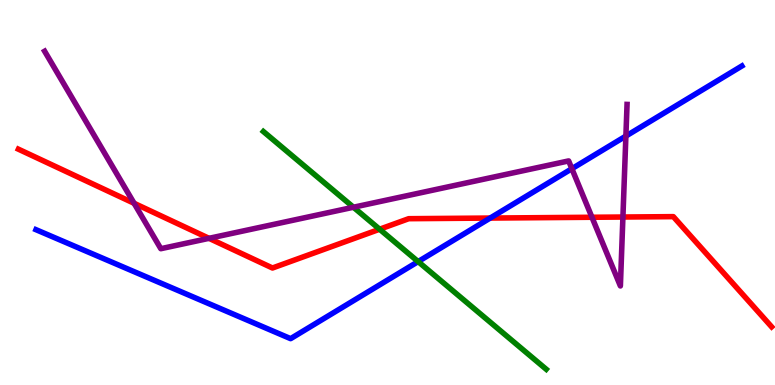[{'lines': ['blue', 'red'], 'intersections': [{'x': 6.33, 'y': 4.34}]}, {'lines': ['green', 'red'], 'intersections': [{'x': 4.9, 'y': 4.05}]}, {'lines': ['purple', 'red'], 'intersections': [{'x': 1.73, 'y': 4.72}, {'x': 2.7, 'y': 3.81}, {'x': 7.64, 'y': 4.36}, {'x': 8.04, 'y': 4.36}]}, {'lines': ['blue', 'green'], 'intersections': [{'x': 5.4, 'y': 3.21}]}, {'lines': ['blue', 'purple'], 'intersections': [{'x': 7.38, 'y': 5.62}, {'x': 8.08, 'y': 6.47}]}, {'lines': ['green', 'purple'], 'intersections': [{'x': 4.56, 'y': 4.62}]}]